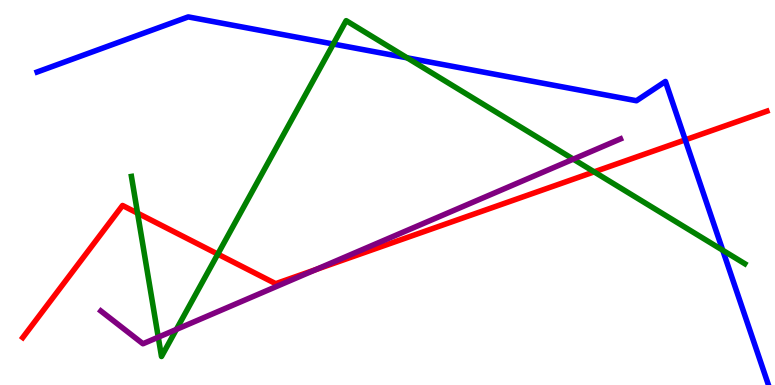[{'lines': ['blue', 'red'], 'intersections': [{'x': 8.84, 'y': 6.37}]}, {'lines': ['green', 'red'], 'intersections': [{'x': 1.78, 'y': 4.46}, {'x': 2.81, 'y': 3.4}, {'x': 7.67, 'y': 5.54}]}, {'lines': ['purple', 'red'], 'intersections': [{'x': 4.08, 'y': 3.0}]}, {'lines': ['blue', 'green'], 'intersections': [{'x': 4.3, 'y': 8.86}, {'x': 5.25, 'y': 8.5}, {'x': 9.33, 'y': 3.5}]}, {'lines': ['blue', 'purple'], 'intersections': []}, {'lines': ['green', 'purple'], 'intersections': [{'x': 2.04, 'y': 1.24}, {'x': 2.28, 'y': 1.44}, {'x': 7.4, 'y': 5.87}]}]